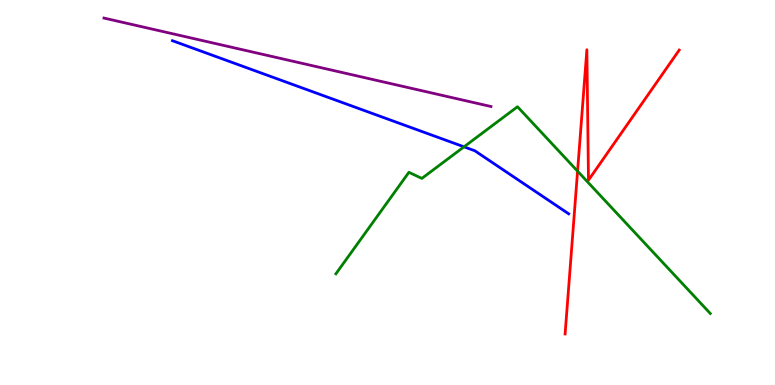[{'lines': ['blue', 'red'], 'intersections': []}, {'lines': ['green', 'red'], 'intersections': [{'x': 7.45, 'y': 5.55}]}, {'lines': ['purple', 'red'], 'intersections': []}, {'lines': ['blue', 'green'], 'intersections': [{'x': 5.99, 'y': 6.19}]}, {'lines': ['blue', 'purple'], 'intersections': []}, {'lines': ['green', 'purple'], 'intersections': []}]